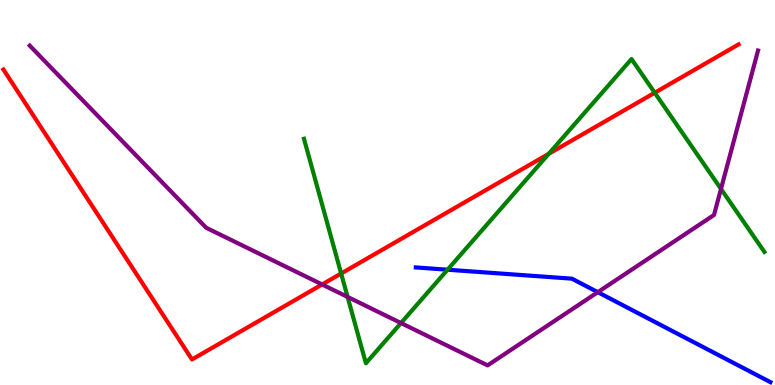[{'lines': ['blue', 'red'], 'intersections': []}, {'lines': ['green', 'red'], 'intersections': [{'x': 4.4, 'y': 2.9}, {'x': 7.08, 'y': 6.0}, {'x': 8.45, 'y': 7.59}]}, {'lines': ['purple', 'red'], 'intersections': [{'x': 4.16, 'y': 2.61}]}, {'lines': ['blue', 'green'], 'intersections': [{'x': 5.77, 'y': 2.99}]}, {'lines': ['blue', 'purple'], 'intersections': [{'x': 7.71, 'y': 2.41}]}, {'lines': ['green', 'purple'], 'intersections': [{'x': 4.49, 'y': 2.29}, {'x': 5.17, 'y': 1.61}, {'x': 9.3, 'y': 5.09}]}]